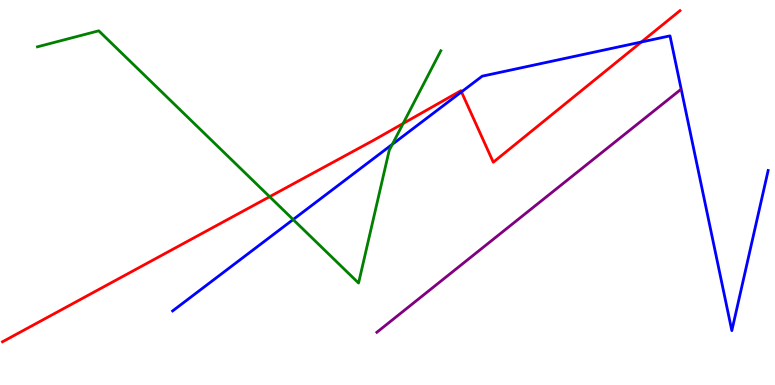[{'lines': ['blue', 'red'], 'intersections': [{'x': 5.95, 'y': 7.61}, {'x': 8.28, 'y': 8.91}]}, {'lines': ['green', 'red'], 'intersections': [{'x': 3.48, 'y': 4.89}, {'x': 5.2, 'y': 6.79}]}, {'lines': ['purple', 'red'], 'intersections': []}, {'lines': ['blue', 'green'], 'intersections': [{'x': 3.78, 'y': 4.3}, {'x': 5.06, 'y': 6.25}]}, {'lines': ['blue', 'purple'], 'intersections': []}, {'lines': ['green', 'purple'], 'intersections': []}]